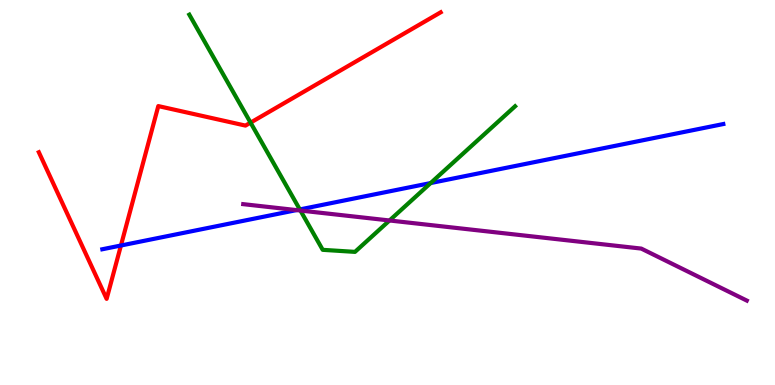[{'lines': ['blue', 'red'], 'intersections': [{'x': 1.56, 'y': 3.62}]}, {'lines': ['green', 'red'], 'intersections': [{'x': 3.23, 'y': 6.81}]}, {'lines': ['purple', 'red'], 'intersections': []}, {'lines': ['blue', 'green'], 'intersections': [{'x': 3.87, 'y': 4.56}, {'x': 5.56, 'y': 5.25}]}, {'lines': ['blue', 'purple'], 'intersections': [{'x': 3.83, 'y': 4.54}]}, {'lines': ['green', 'purple'], 'intersections': [{'x': 3.88, 'y': 4.53}, {'x': 5.03, 'y': 4.27}]}]